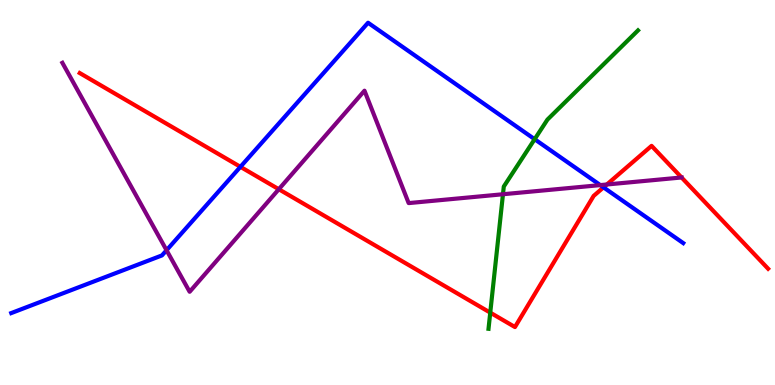[{'lines': ['blue', 'red'], 'intersections': [{'x': 3.1, 'y': 5.67}, {'x': 7.79, 'y': 5.13}]}, {'lines': ['green', 'red'], 'intersections': [{'x': 6.33, 'y': 1.88}]}, {'lines': ['purple', 'red'], 'intersections': [{'x': 3.6, 'y': 5.08}, {'x': 7.83, 'y': 5.21}, {'x': 8.79, 'y': 5.39}]}, {'lines': ['blue', 'green'], 'intersections': [{'x': 6.9, 'y': 6.38}]}, {'lines': ['blue', 'purple'], 'intersections': [{'x': 2.15, 'y': 3.5}, {'x': 7.75, 'y': 5.19}]}, {'lines': ['green', 'purple'], 'intersections': [{'x': 6.49, 'y': 4.95}]}]